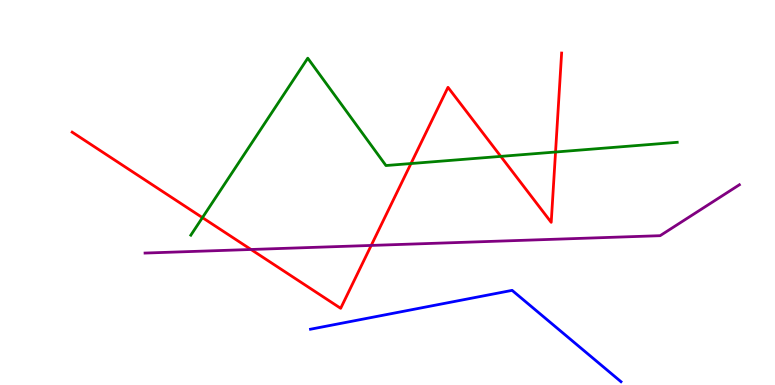[{'lines': ['blue', 'red'], 'intersections': []}, {'lines': ['green', 'red'], 'intersections': [{'x': 2.61, 'y': 4.35}, {'x': 5.3, 'y': 5.75}, {'x': 6.46, 'y': 5.94}, {'x': 7.17, 'y': 6.05}]}, {'lines': ['purple', 'red'], 'intersections': [{'x': 3.24, 'y': 3.52}, {'x': 4.79, 'y': 3.63}]}, {'lines': ['blue', 'green'], 'intersections': []}, {'lines': ['blue', 'purple'], 'intersections': []}, {'lines': ['green', 'purple'], 'intersections': []}]